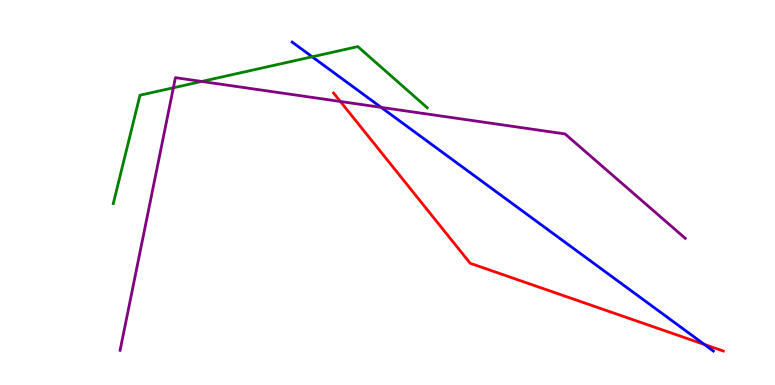[{'lines': ['blue', 'red'], 'intersections': [{'x': 9.09, 'y': 1.05}]}, {'lines': ['green', 'red'], 'intersections': []}, {'lines': ['purple', 'red'], 'intersections': [{'x': 4.39, 'y': 7.36}]}, {'lines': ['blue', 'green'], 'intersections': [{'x': 4.03, 'y': 8.52}]}, {'lines': ['blue', 'purple'], 'intersections': [{'x': 4.92, 'y': 7.21}]}, {'lines': ['green', 'purple'], 'intersections': [{'x': 2.24, 'y': 7.72}, {'x': 2.6, 'y': 7.88}]}]